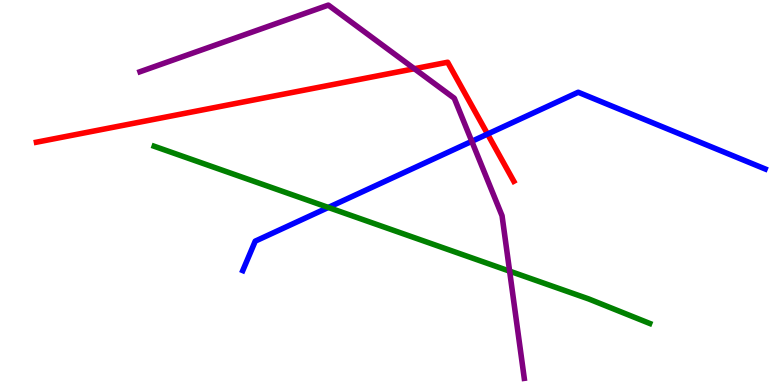[{'lines': ['blue', 'red'], 'intersections': [{'x': 6.29, 'y': 6.52}]}, {'lines': ['green', 'red'], 'intersections': []}, {'lines': ['purple', 'red'], 'intersections': [{'x': 5.35, 'y': 8.21}]}, {'lines': ['blue', 'green'], 'intersections': [{'x': 4.24, 'y': 4.61}]}, {'lines': ['blue', 'purple'], 'intersections': [{'x': 6.09, 'y': 6.33}]}, {'lines': ['green', 'purple'], 'intersections': [{'x': 6.58, 'y': 2.96}]}]